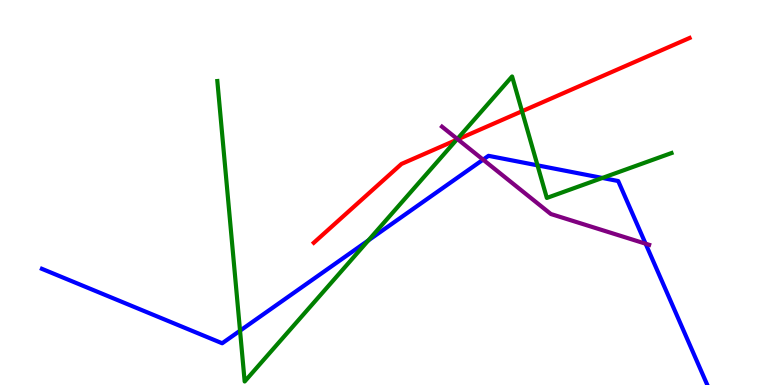[{'lines': ['blue', 'red'], 'intersections': []}, {'lines': ['green', 'red'], 'intersections': [{'x': 5.89, 'y': 6.37}, {'x': 6.74, 'y': 7.11}]}, {'lines': ['purple', 'red'], 'intersections': [{'x': 5.91, 'y': 6.38}]}, {'lines': ['blue', 'green'], 'intersections': [{'x': 3.1, 'y': 1.41}, {'x': 4.75, 'y': 3.76}, {'x': 6.94, 'y': 5.71}, {'x': 7.77, 'y': 5.38}]}, {'lines': ['blue', 'purple'], 'intersections': [{'x': 6.23, 'y': 5.85}, {'x': 8.33, 'y': 3.67}]}, {'lines': ['green', 'purple'], 'intersections': [{'x': 5.9, 'y': 6.39}]}]